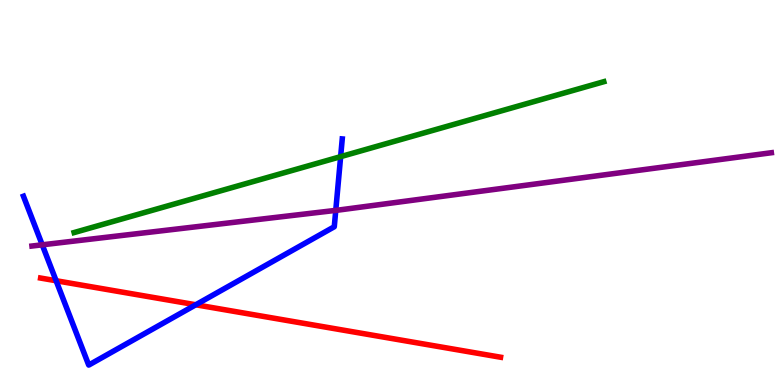[{'lines': ['blue', 'red'], 'intersections': [{'x': 0.724, 'y': 2.71}, {'x': 2.53, 'y': 2.08}]}, {'lines': ['green', 'red'], 'intersections': []}, {'lines': ['purple', 'red'], 'intersections': []}, {'lines': ['blue', 'green'], 'intersections': [{'x': 4.4, 'y': 5.93}]}, {'lines': ['blue', 'purple'], 'intersections': [{'x': 0.545, 'y': 3.64}, {'x': 4.33, 'y': 4.54}]}, {'lines': ['green', 'purple'], 'intersections': []}]